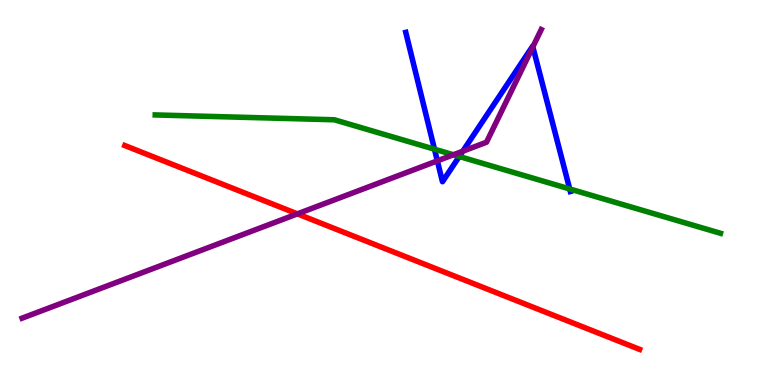[{'lines': ['blue', 'red'], 'intersections': []}, {'lines': ['green', 'red'], 'intersections': []}, {'lines': ['purple', 'red'], 'intersections': [{'x': 3.84, 'y': 4.44}]}, {'lines': ['blue', 'green'], 'intersections': [{'x': 5.61, 'y': 6.12}, {'x': 5.93, 'y': 5.94}, {'x': 7.35, 'y': 5.09}]}, {'lines': ['blue', 'purple'], 'intersections': [{'x': 5.64, 'y': 5.82}, {'x': 5.97, 'y': 6.07}, {'x': 6.88, 'y': 8.78}]}, {'lines': ['green', 'purple'], 'intersections': [{'x': 5.85, 'y': 5.98}]}]